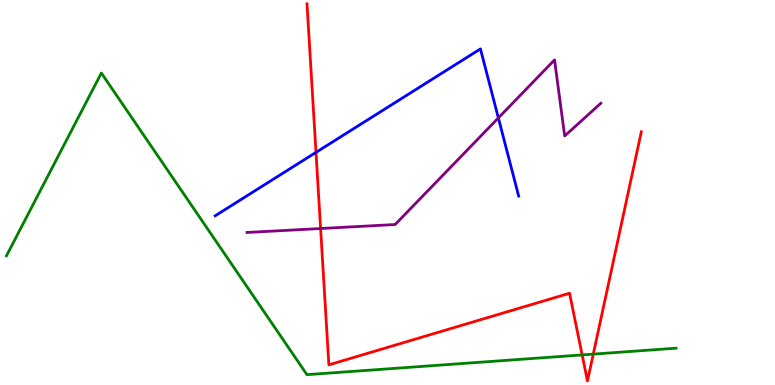[{'lines': ['blue', 'red'], 'intersections': [{'x': 4.08, 'y': 6.04}]}, {'lines': ['green', 'red'], 'intersections': [{'x': 7.51, 'y': 0.781}, {'x': 7.66, 'y': 0.802}]}, {'lines': ['purple', 'red'], 'intersections': [{'x': 4.14, 'y': 4.06}]}, {'lines': ['blue', 'green'], 'intersections': []}, {'lines': ['blue', 'purple'], 'intersections': [{'x': 6.43, 'y': 6.94}]}, {'lines': ['green', 'purple'], 'intersections': []}]